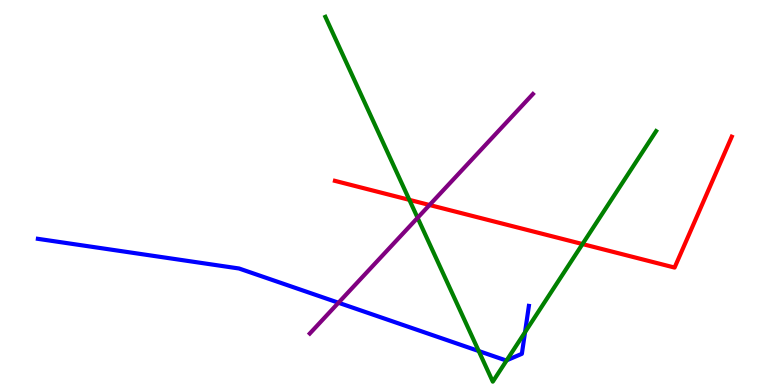[{'lines': ['blue', 'red'], 'intersections': []}, {'lines': ['green', 'red'], 'intersections': [{'x': 5.28, 'y': 4.81}, {'x': 7.52, 'y': 3.66}]}, {'lines': ['purple', 'red'], 'intersections': [{'x': 5.54, 'y': 4.68}]}, {'lines': ['blue', 'green'], 'intersections': [{'x': 6.18, 'y': 0.882}, {'x': 6.54, 'y': 0.642}, {'x': 6.77, 'y': 1.37}]}, {'lines': ['blue', 'purple'], 'intersections': [{'x': 4.37, 'y': 2.14}]}, {'lines': ['green', 'purple'], 'intersections': [{'x': 5.39, 'y': 4.34}]}]